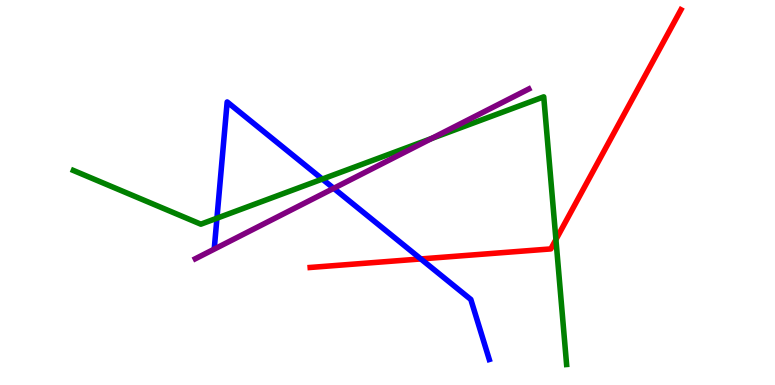[{'lines': ['blue', 'red'], 'intersections': [{'x': 5.43, 'y': 3.27}]}, {'lines': ['green', 'red'], 'intersections': [{'x': 7.17, 'y': 3.78}]}, {'lines': ['purple', 'red'], 'intersections': []}, {'lines': ['blue', 'green'], 'intersections': [{'x': 2.8, 'y': 4.33}, {'x': 4.16, 'y': 5.35}]}, {'lines': ['blue', 'purple'], 'intersections': [{'x': 4.31, 'y': 5.11}]}, {'lines': ['green', 'purple'], 'intersections': [{'x': 5.57, 'y': 6.4}]}]